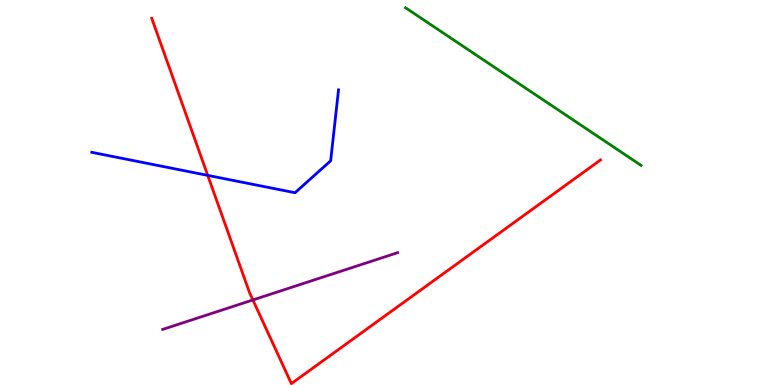[{'lines': ['blue', 'red'], 'intersections': [{'x': 2.68, 'y': 5.44}]}, {'lines': ['green', 'red'], 'intersections': []}, {'lines': ['purple', 'red'], 'intersections': [{'x': 3.26, 'y': 2.21}]}, {'lines': ['blue', 'green'], 'intersections': []}, {'lines': ['blue', 'purple'], 'intersections': []}, {'lines': ['green', 'purple'], 'intersections': []}]